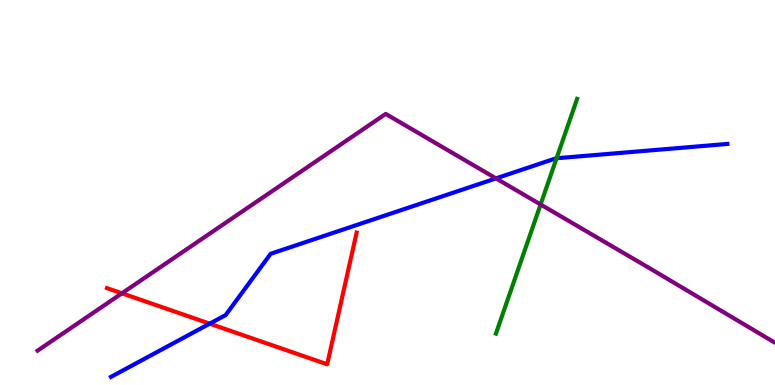[{'lines': ['blue', 'red'], 'intersections': [{'x': 2.71, 'y': 1.59}]}, {'lines': ['green', 'red'], 'intersections': []}, {'lines': ['purple', 'red'], 'intersections': [{'x': 1.57, 'y': 2.38}]}, {'lines': ['blue', 'green'], 'intersections': [{'x': 7.18, 'y': 5.89}]}, {'lines': ['blue', 'purple'], 'intersections': [{'x': 6.4, 'y': 5.37}]}, {'lines': ['green', 'purple'], 'intersections': [{'x': 6.98, 'y': 4.69}]}]